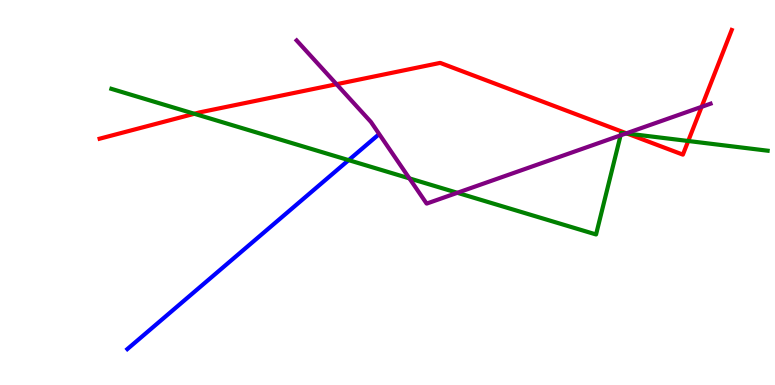[{'lines': ['blue', 'red'], 'intersections': []}, {'lines': ['green', 'red'], 'intersections': [{'x': 2.51, 'y': 7.04}, {'x': 8.09, 'y': 6.53}, {'x': 8.88, 'y': 6.34}]}, {'lines': ['purple', 'red'], 'intersections': [{'x': 4.34, 'y': 7.81}, {'x': 8.08, 'y': 6.54}, {'x': 9.05, 'y': 7.22}]}, {'lines': ['blue', 'green'], 'intersections': [{'x': 4.5, 'y': 5.84}]}, {'lines': ['blue', 'purple'], 'intersections': []}, {'lines': ['green', 'purple'], 'intersections': [{'x': 5.28, 'y': 5.37}, {'x': 5.9, 'y': 4.99}, {'x': 8.01, 'y': 6.48}, {'x': 8.08, 'y': 6.54}]}]